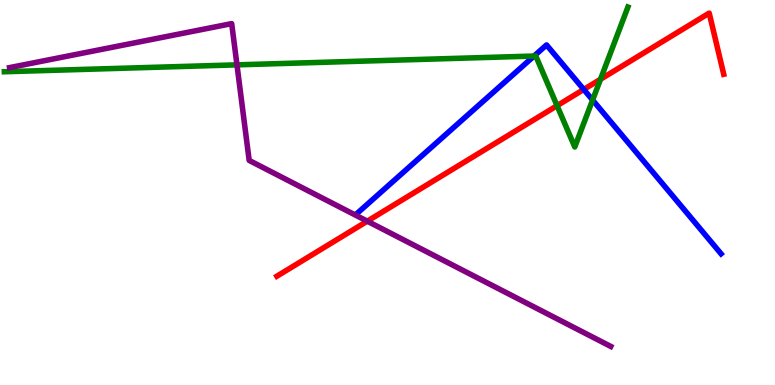[{'lines': ['blue', 'red'], 'intersections': [{'x': 7.53, 'y': 7.68}]}, {'lines': ['green', 'red'], 'intersections': [{'x': 7.19, 'y': 7.25}, {'x': 7.75, 'y': 7.94}]}, {'lines': ['purple', 'red'], 'intersections': [{'x': 4.74, 'y': 4.25}]}, {'lines': ['blue', 'green'], 'intersections': [{'x': 6.89, 'y': 8.54}, {'x': 7.65, 'y': 7.4}]}, {'lines': ['blue', 'purple'], 'intersections': []}, {'lines': ['green', 'purple'], 'intersections': [{'x': 3.06, 'y': 8.32}]}]